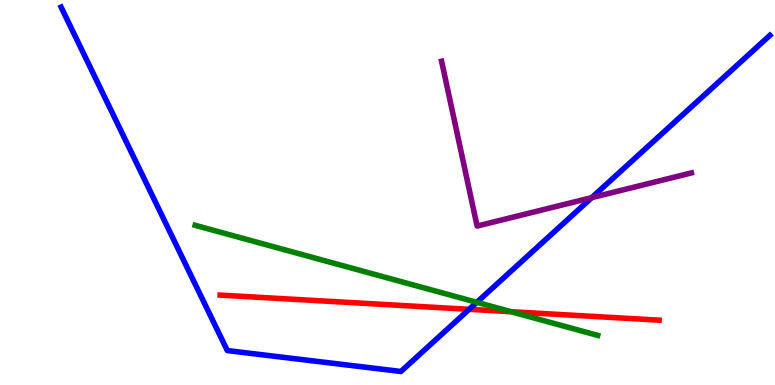[{'lines': ['blue', 'red'], 'intersections': [{'x': 6.05, 'y': 1.97}]}, {'lines': ['green', 'red'], 'intersections': [{'x': 6.6, 'y': 1.9}]}, {'lines': ['purple', 'red'], 'intersections': []}, {'lines': ['blue', 'green'], 'intersections': [{'x': 6.15, 'y': 2.15}]}, {'lines': ['blue', 'purple'], 'intersections': [{'x': 7.64, 'y': 4.87}]}, {'lines': ['green', 'purple'], 'intersections': []}]